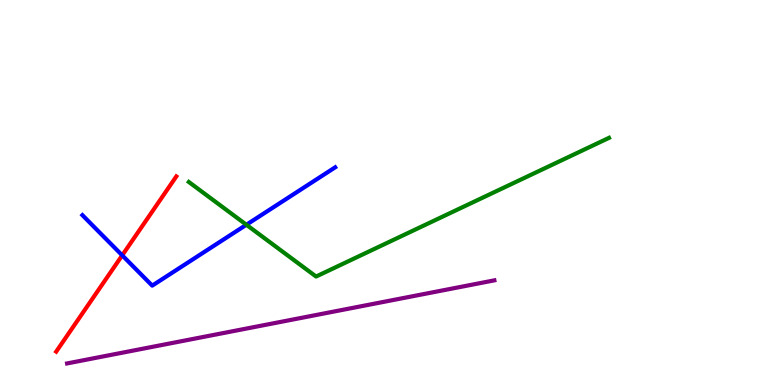[{'lines': ['blue', 'red'], 'intersections': [{'x': 1.58, 'y': 3.37}]}, {'lines': ['green', 'red'], 'intersections': []}, {'lines': ['purple', 'red'], 'intersections': []}, {'lines': ['blue', 'green'], 'intersections': [{'x': 3.18, 'y': 4.16}]}, {'lines': ['blue', 'purple'], 'intersections': []}, {'lines': ['green', 'purple'], 'intersections': []}]